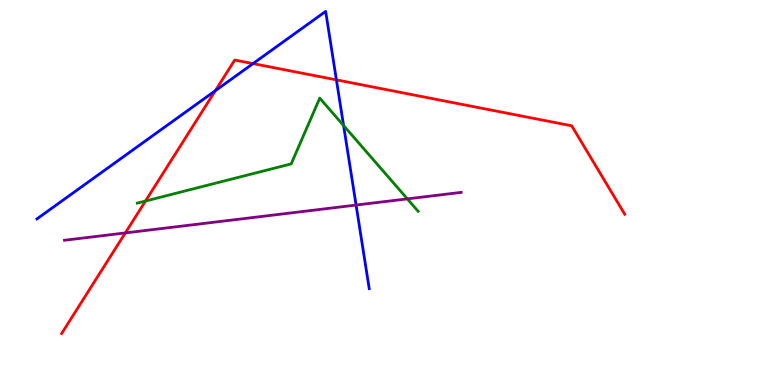[{'lines': ['blue', 'red'], 'intersections': [{'x': 2.78, 'y': 7.64}, {'x': 3.26, 'y': 8.35}, {'x': 4.34, 'y': 7.93}]}, {'lines': ['green', 'red'], 'intersections': [{'x': 1.88, 'y': 4.78}]}, {'lines': ['purple', 'red'], 'intersections': [{'x': 1.62, 'y': 3.95}]}, {'lines': ['blue', 'green'], 'intersections': [{'x': 4.43, 'y': 6.74}]}, {'lines': ['blue', 'purple'], 'intersections': [{'x': 4.59, 'y': 4.67}]}, {'lines': ['green', 'purple'], 'intersections': [{'x': 5.26, 'y': 4.83}]}]